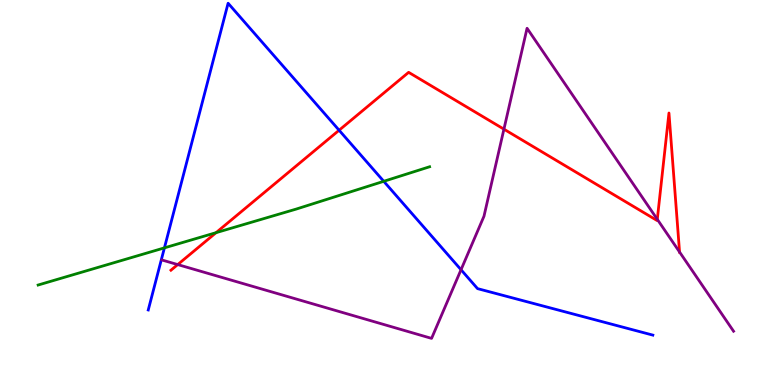[{'lines': ['blue', 'red'], 'intersections': [{'x': 4.38, 'y': 6.62}]}, {'lines': ['green', 'red'], 'intersections': [{'x': 2.79, 'y': 3.96}]}, {'lines': ['purple', 'red'], 'intersections': [{'x': 2.29, 'y': 3.13}, {'x': 6.5, 'y': 6.64}, {'x': 8.48, 'y': 4.3}, {'x': 8.77, 'y': 3.45}]}, {'lines': ['blue', 'green'], 'intersections': [{'x': 2.12, 'y': 3.56}, {'x': 4.95, 'y': 5.29}]}, {'lines': ['blue', 'purple'], 'intersections': [{'x': 5.95, 'y': 2.99}]}, {'lines': ['green', 'purple'], 'intersections': []}]